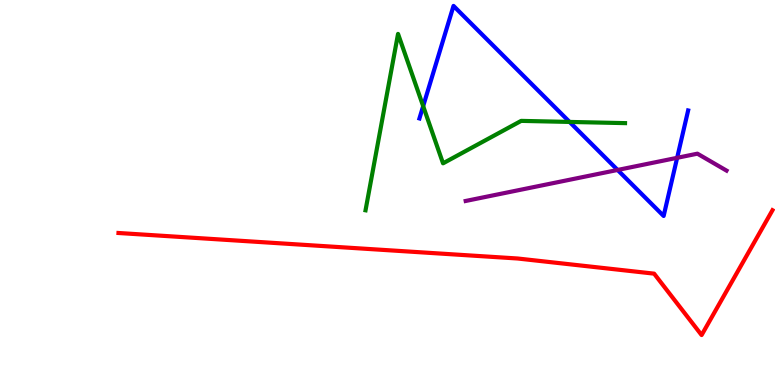[{'lines': ['blue', 'red'], 'intersections': []}, {'lines': ['green', 'red'], 'intersections': []}, {'lines': ['purple', 'red'], 'intersections': []}, {'lines': ['blue', 'green'], 'intersections': [{'x': 5.46, 'y': 7.24}, {'x': 7.35, 'y': 6.83}]}, {'lines': ['blue', 'purple'], 'intersections': [{'x': 7.97, 'y': 5.59}, {'x': 8.74, 'y': 5.9}]}, {'lines': ['green', 'purple'], 'intersections': []}]